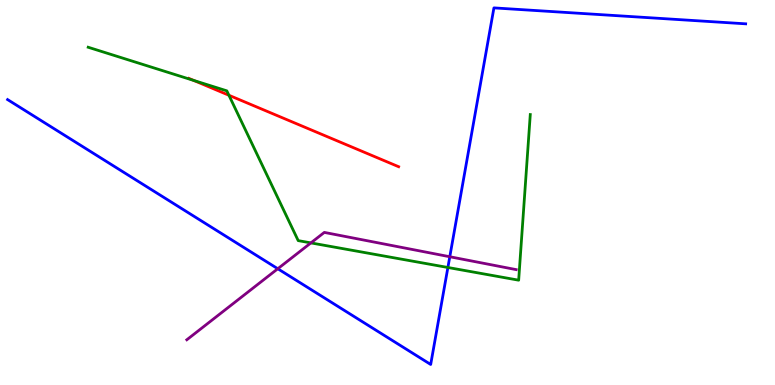[{'lines': ['blue', 'red'], 'intersections': []}, {'lines': ['green', 'red'], 'intersections': [{'x': 2.5, 'y': 7.91}, {'x': 2.95, 'y': 7.53}]}, {'lines': ['purple', 'red'], 'intersections': []}, {'lines': ['blue', 'green'], 'intersections': [{'x': 5.78, 'y': 3.05}]}, {'lines': ['blue', 'purple'], 'intersections': [{'x': 3.58, 'y': 3.02}, {'x': 5.8, 'y': 3.33}]}, {'lines': ['green', 'purple'], 'intersections': [{'x': 4.01, 'y': 3.69}]}]